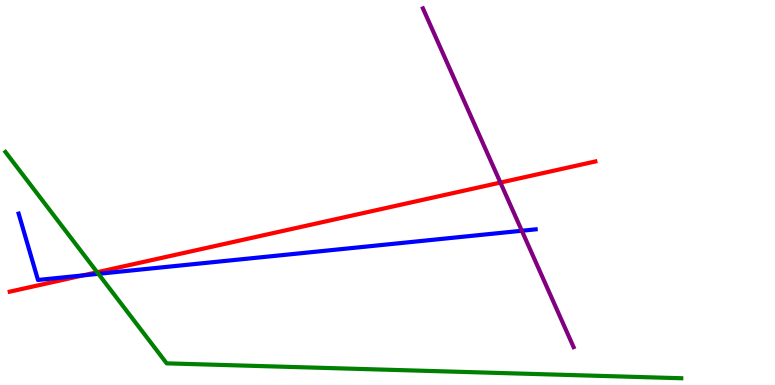[{'lines': ['blue', 'red'], 'intersections': [{'x': 1.07, 'y': 2.85}]}, {'lines': ['green', 'red'], 'intersections': [{'x': 1.25, 'y': 2.93}]}, {'lines': ['purple', 'red'], 'intersections': [{'x': 6.46, 'y': 5.26}]}, {'lines': ['blue', 'green'], 'intersections': [{'x': 1.27, 'y': 2.89}]}, {'lines': ['blue', 'purple'], 'intersections': [{'x': 6.73, 'y': 4.01}]}, {'lines': ['green', 'purple'], 'intersections': []}]